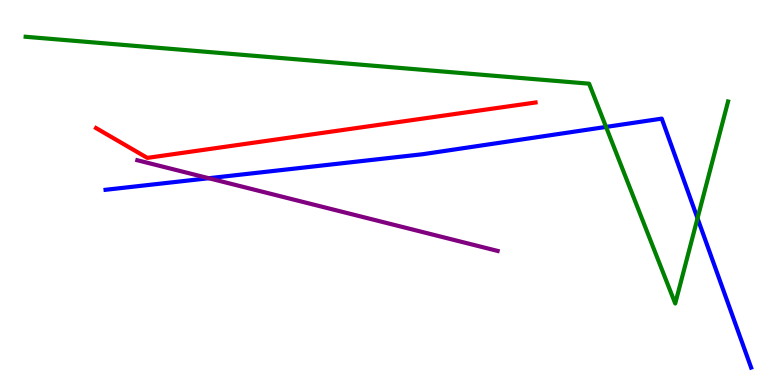[{'lines': ['blue', 'red'], 'intersections': []}, {'lines': ['green', 'red'], 'intersections': []}, {'lines': ['purple', 'red'], 'intersections': []}, {'lines': ['blue', 'green'], 'intersections': [{'x': 7.82, 'y': 6.7}, {'x': 9.0, 'y': 4.33}]}, {'lines': ['blue', 'purple'], 'intersections': [{'x': 2.69, 'y': 5.37}]}, {'lines': ['green', 'purple'], 'intersections': []}]